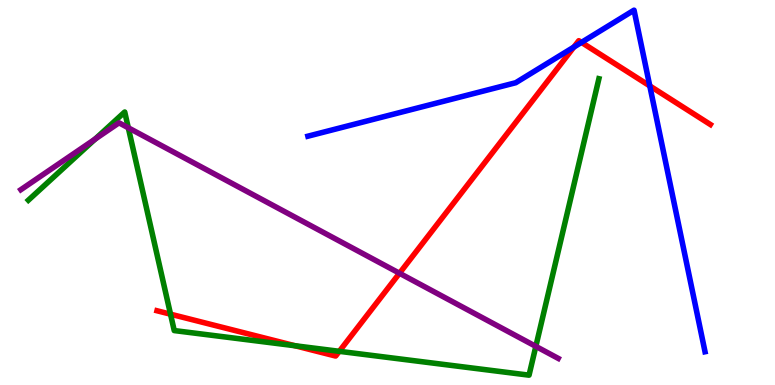[{'lines': ['blue', 'red'], 'intersections': [{'x': 7.4, 'y': 8.78}, {'x': 7.5, 'y': 8.9}, {'x': 8.38, 'y': 7.77}]}, {'lines': ['green', 'red'], 'intersections': [{'x': 2.2, 'y': 1.84}, {'x': 3.81, 'y': 1.02}, {'x': 4.38, 'y': 0.875}]}, {'lines': ['purple', 'red'], 'intersections': [{'x': 5.15, 'y': 2.9}]}, {'lines': ['blue', 'green'], 'intersections': []}, {'lines': ['blue', 'purple'], 'intersections': []}, {'lines': ['green', 'purple'], 'intersections': [{'x': 1.23, 'y': 6.39}, {'x': 1.66, 'y': 6.68}, {'x': 6.91, 'y': 1.0}]}]